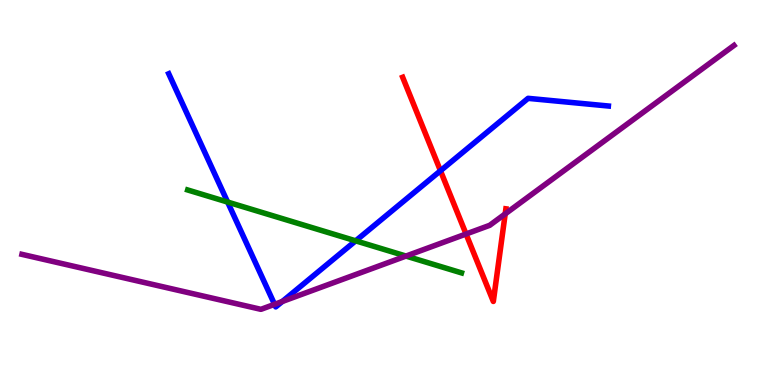[{'lines': ['blue', 'red'], 'intersections': [{'x': 5.68, 'y': 5.56}]}, {'lines': ['green', 'red'], 'intersections': []}, {'lines': ['purple', 'red'], 'intersections': [{'x': 6.01, 'y': 3.92}, {'x': 6.52, 'y': 4.44}]}, {'lines': ['blue', 'green'], 'intersections': [{'x': 2.94, 'y': 4.75}, {'x': 4.59, 'y': 3.74}]}, {'lines': ['blue', 'purple'], 'intersections': [{'x': 3.54, 'y': 2.1}, {'x': 3.64, 'y': 2.17}]}, {'lines': ['green', 'purple'], 'intersections': [{'x': 5.24, 'y': 3.35}]}]